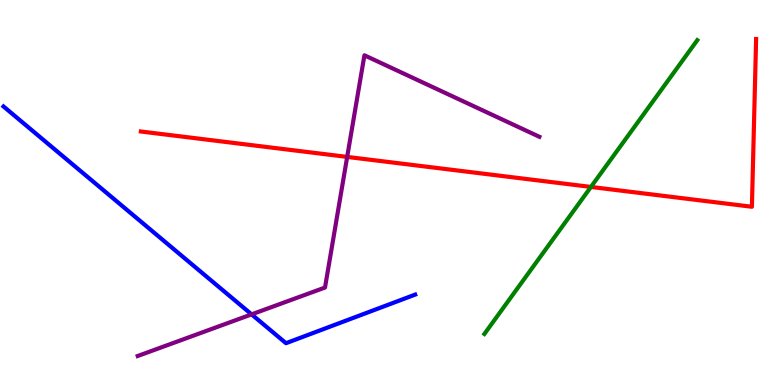[{'lines': ['blue', 'red'], 'intersections': []}, {'lines': ['green', 'red'], 'intersections': [{'x': 7.63, 'y': 5.14}]}, {'lines': ['purple', 'red'], 'intersections': [{'x': 4.48, 'y': 5.92}]}, {'lines': ['blue', 'green'], 'intersections': []}, {'lines': ['blue', 'purple'], 'intersections': [{'x': 3.25, 'y': 1.83}]}, {'lines': ['green', 'purple'], 'intersections': []}]